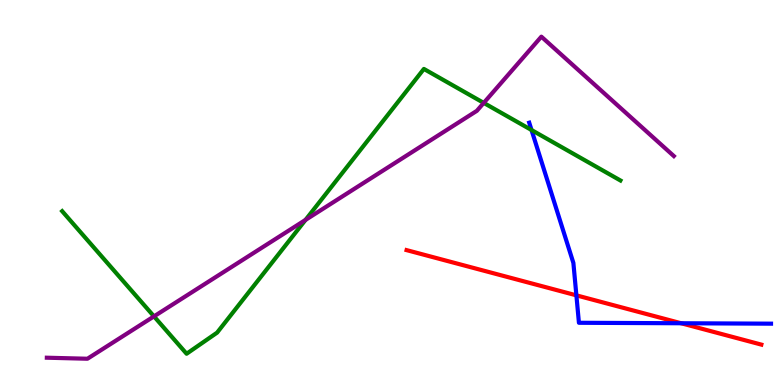[{'lines': ['blue', 'red'], 'intersections': [{'x': 7.44, 'y': 2.33}, {'x': 8.79, 'y': 1.6}]}, {'lines': ['green', 'red'], 'intersections': []}, {'lines': ['purple', 'red'], 'intersections': []}, {'lines': ['blue', 'green'], 'intersections': [{'x': 6.86, 'y': 6.62}]}, {'lines': ['blue', 'purple'], 'intersections': []}, {'lines': ['green', 'purple'], 'intersections': [{'x': 1.99, 'y': 1.78}, {'x': 3.94, 'y': 4.29}, {'x': 6.24, 'y': 7.33}]}]